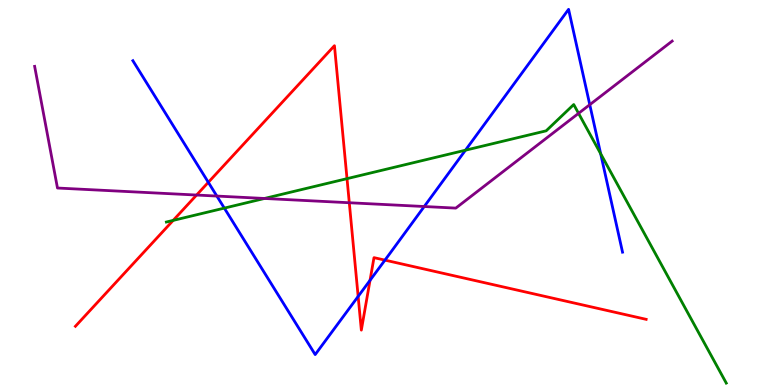[{'lines': ['blue', 'red'], 'intersections': [{'x': 2.69, 'y': 5.26}, {'x': 4.62, 'y': 2.3}, {'x': 4.77, 'y': 2.72}, {'x': 4.97, 'y': 3.24}]}, {'lines': ['green', 'red'], 'intersections': [{'x': 2.23, 'y': 4.28}, {'x': 4.48, 'y': 5.36}]}, {'lines': ['purple', 'red'], 'intersections': [{'x': 2.54, 'y': 4.93}, {'x': 4.51, 'y': 4.73}]}, {'lines': ['blue', 'green'], 'intersections': [{'x': 2.89, 'y': 4.59}, {'x': 6.01, 'y': 6.1}, {'x': 7.75, 'y': 6.01}]}, {'lines': ['blue', 'purple'], 'intersections': [{'x': 2.8, 'y': 4.91}, {'x': 5.47, 'y': 4.64}, {'x': 7.61, 'y': 7.28}]}, {'lines': ['green', 'purple'], 'intersections': [{'x': 3.41, 'y': 4.85}, {'x': 7.47, 'y': 7.06}]}]